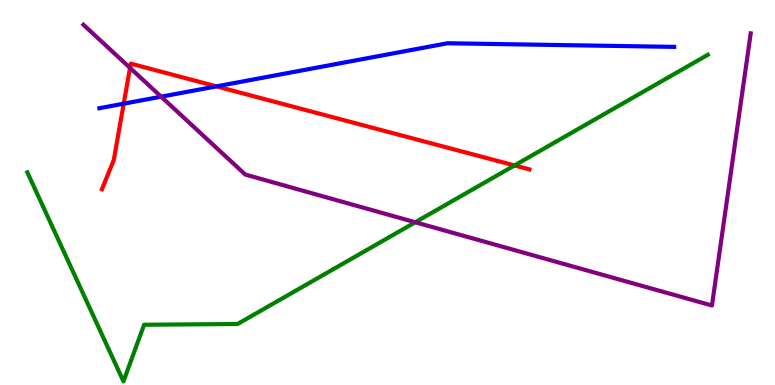[{'lines': ['blue', 'red'], 'intersections': [{'x': 1.6, 'y': 7.31}, {'x': 2.79, 'y': 7.76}]}, {'lines': ['green', 'red'], 'intersections': [{'x': 6.64, 'y': 5.7}]}, {'lines': ['purple', 'red'], 'intersections': [{'x': 1.68, 'y': 8.24}]}, {'lines': ['blue', 'green'], 'intersections': []}, {'lines': ['blue', 'purple'], 'intersections': [{'x': 2.08, 'y': 7.49}]}, {'lines': ['green', 'purple'], 'intersections': [{'x': 5.36, 'y': 4.23}]}]